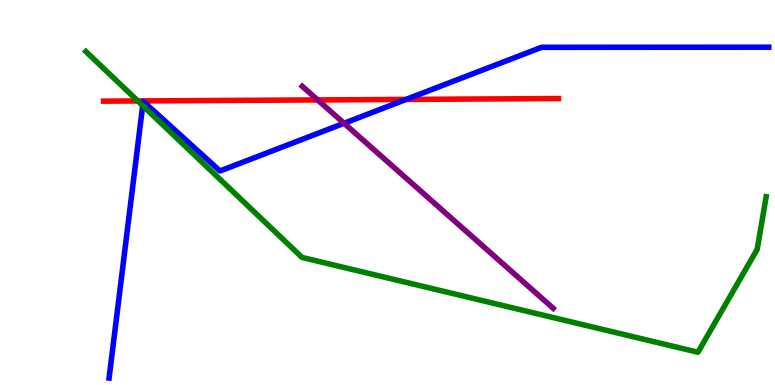[{'lines': ['blue', 'red'], 'intersections': [{'x': 5.24, 'y': 7.42}]}, {'lines': ['green', 'red'], 'intersections': [{'x': 1.78, 'y': 7.38}]}, {'lines': ['purple', 'red'], 'intersections': [{'x': 4.1, 'y': 7.4}]}, {'lines': ['blue', 'green'], 'intersections': [{'x': 1.84, 'y': 7.26}]}, {'lines': ['blue', 'purple'], 'intersections': [{'x': 4.44, 'y': 6.8}]}, {'lines': ['green', 'purple'], 'intersections': []}]